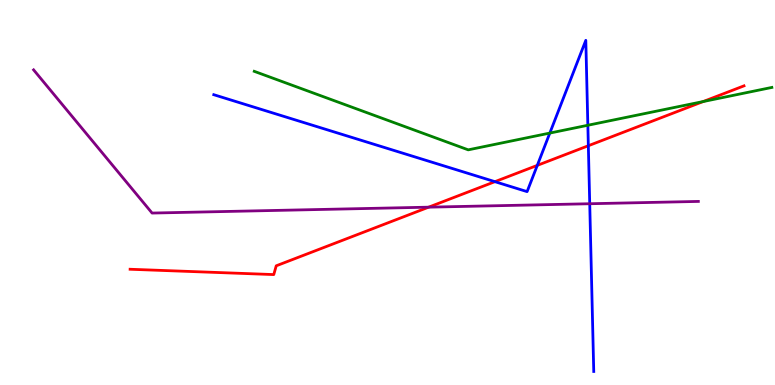[{'lines': ['blue', 'red'], 'intersections': [{'x': 6.39, 'y': 5.28}, {'x': 6.93, 'y': 5.7}, {'x': 7.59, 'y': 6.21}]}, {'lines': ['green', 'red'], 'intersections': [{'x': 9.07, 'y': 7.36}]}, {'lines': ['purple', 'red'], 'intersections': [{'x': 5.53, 'y': 4.62}]}, {'lines': ['blue', 'green'], 'intersections': [{'x': 7.09, 'y': 6.54}, {'x': 7.59, 'y': 6.75}]}, {'lines': ['blue', 'purple'], 'intersections': [{'x': 7.61, 'y': 4.71}]}, {'lines': ['green', 'purple'], 'intersections': []}]